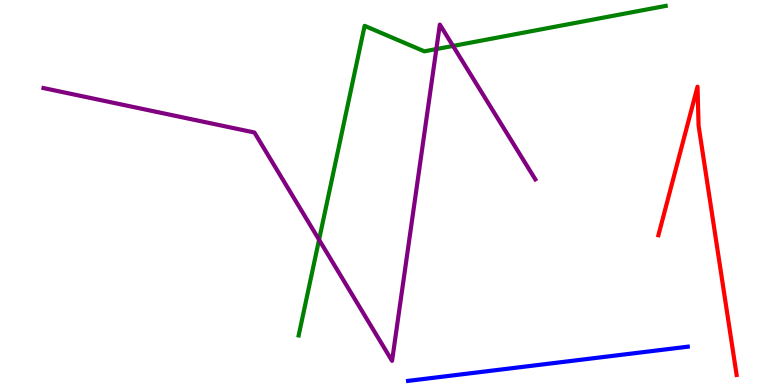[{'lines': ['blue', 'red'], 'intersections': []}, {'lines': ['green', 'red'], 'intersections': []}, {'lines': ['purple', 'red'], 'intersections': []}, {'lines': ['blue', 'green'], 'intersections': []}, {'lines': ['blue', 'purple'], 'intersections': []}, {'lines': ['green', 'purple'], 'intersections': [{'x': 4.12, 'y': 3.77}, {'x': 5.63, 'y': 8.73}, {'x': 5.85, 'y': 8.81}]}]